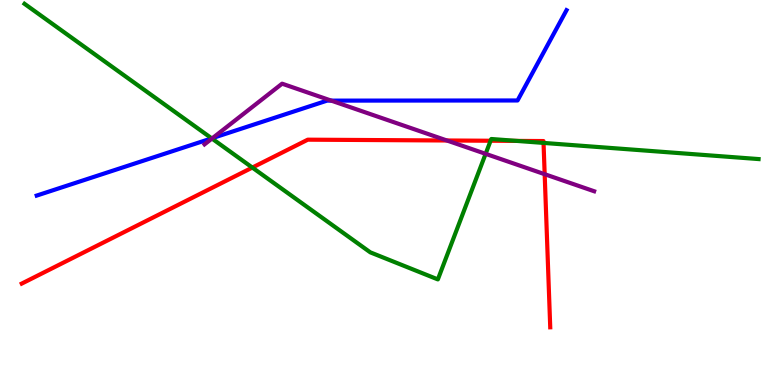[{'lines': ['blue', 'red'], 'intersections': []}, {'lines': ['green', 'red'], 'intersections': [{'x': 3.26, 'y': 5.65}, {'x': 6.33, 'y': 6.34}, {'x': 6.67, 'y': 6.34}, {'x': 7.01, 'y': 6.29}]}, {'lines': ['purple', 'red'], 'intersections': [{'x': 5.77, 'y': 6.35}, {'x': 7.03, 'y': 5.48}]}, {'lines': ['blue', 'green'], 'intersections': [{'x': 2.73, 'y': 6.41}]}, {'lines': ['blue', 'purple'], 'intersections': [{'x': 2.74, 'y': 6.41}, {'x': 4.27, 'y': 7.39}]}, {'lines': ['green', 'purple'], 'intersections': [{'x': 2.74, 'y': 6.4}, {'x': 6.27, 'y': 6.0}]}]